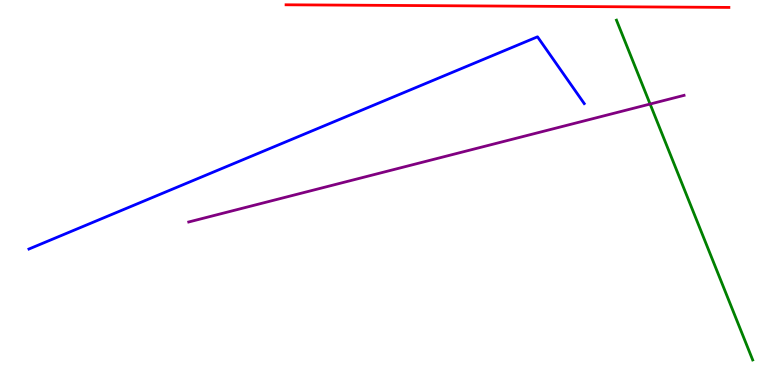[{'lines': ['blue', 'red'], 'intersections': []}, {'lines': ['green', 'red'], 'intersections': []}, {'lines': ['purple', 'red'], 'intersections': []}, {'lines': ['blue', 'green'], 'intersections': []}, {'lines': ['blue', 'purple'], 'intersections': []}, {'lines': ['green', 'purple'], 'intersections': [{'x': 8.39, 'y': 7.3}]}]